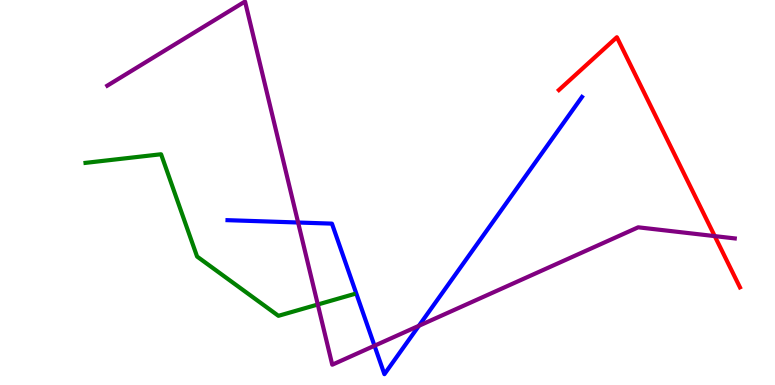[{'lines': ['blue', 'red'], 'intersections': []}, {'lines': ['green', 'red'], 'intersections': []}, {'lines': ['purple', 'red'], 'intersections': [{'x': 9.22, 'y': 3.87}]}, {'lines': ['blue', 'green'], 'intersections': []}, {'lines': ['blue', 'purple'], 'intersections': [{'x': 3.85, 'y': 4.22}, {'x': 4.83, 'y': 1.02}, {'x': 5.4, 'y': 1.54}]}, {'lines': ['green', 'purple'], 'intersections': [{'x': 4.1, 'y': 2.09}]}]